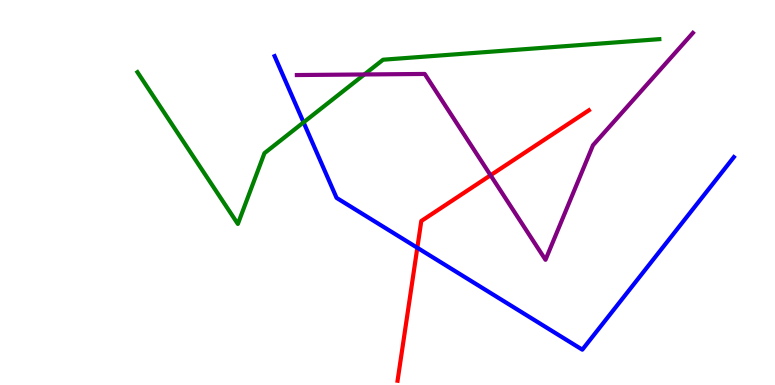[{'lines': ['blue', 'red'], 'intersections': [{'x': 5.38, 'y': 3.56}]}, {'lines': ['green', 'red'], 'intersections': []}, {'lines': ['purple', 'red'], 'intersections': [{'x': 6.33, 'y': 5.45}]}, {'lines': ['blue', 'green'], 'intersections': [{'x': 3.92, 'y': 6.82}]}, {'lines': ['blue', 'purple'], 'intersections': []}, {'lines': ['green', 'purple'], 'intersections': [{'x': 4.7, 'y': 8.07}]}]